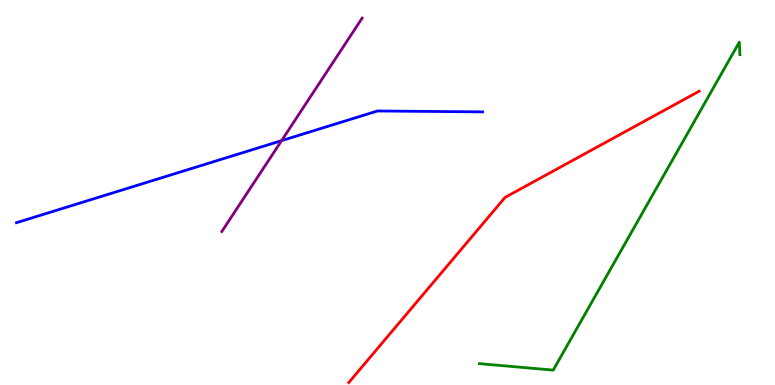[{'lines': ['blue', 'red'], 'intersections': []}, {'lines': ['green', 'red'], 'intersections': []}, {'lines': ['purple', 'red'], 'intersections': []}, {'lines': ['blue', 'green'], 'intersections': []}, {'lines': ['blue', 'purple'], 'intersections': [{'x': 3.63, 'y': 6.35}]}, {'lines': ['green', 'purple'], 'intersections': []}]